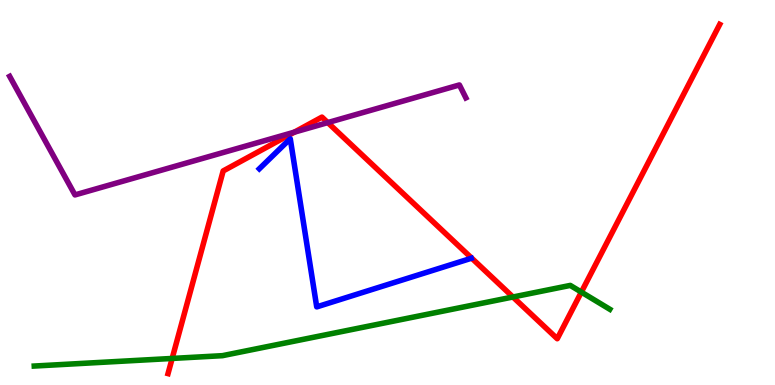[{'lines': ['blue', 'red'], 'intersections': []}, {'lines': ['green', 'red'], 'intersections': [{'x': 2.22, 'y': 0.69}, {'x': 6.62, 'y': 2.29}, {'x': 7.5, 'y': 2.41}]}, {'lines': ['purple', 'red'], 'intersections': [{'x': 3.8, 'y': 6.57}, {'x': 4.23, 'y': 6.82}]}, {'lines': ['blue', 'green'], 'intersections': []}, {'lines': ['blue', 'purple'], 'intersections': []}, {'lines': ['green', 'purple'], 'intersections': []}]